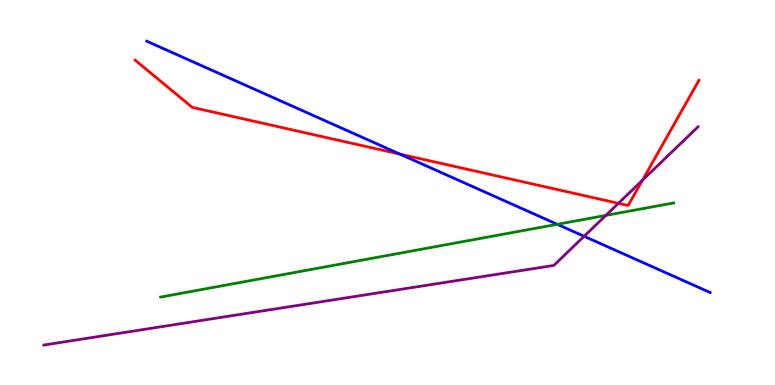[{'lines': ['blue', 'red'], 'intersections': [{'x': 5.16, 'y': 6.0}]}, {'lines': ['green', 'red'], 'intersections': []}, {'lines': ['purple', 'red'], 'intersections': [{'x': 7.98, 'y': 4.72}, {'x': 8.29, 'y': 5.32}]}, {'lines': ['blue', 'green'], 'intersections': [{'x': 7.19, 'y': 4.17}]}, {'lines': ['blue', 'purple'], 'intersections': [{'x': 7.54, 'y': 3.86}]}, {'lines': ['green', 'purple'], 'intersections': [{'x': 7.82, 'y': 4.41}]}]